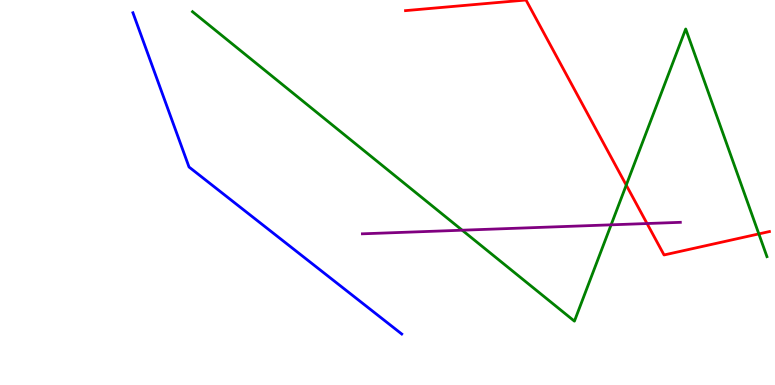[{'lines': ['blue', 'red'], 'intersections': []}, {'lines': ['green', 'red'], 'intersections': [{'x': 8.08, 'y': 5.19}, {'x': 9.79, 'y': 3.92}]}, {'lines': ['purple', 'red'], 'intersections': [{'x': 8.35, 'y': 4.19}]}, {'lines': ['blue', 'green'], 'intersections': []}, {'lines': ['blue', 'purple'], 'intersections': []}, {'lines': ['green', 'purple'], 'intersections': [{'x': 5.96, 'y': 4.02}, {'x': 7.89, 'y': 4.16}]}]